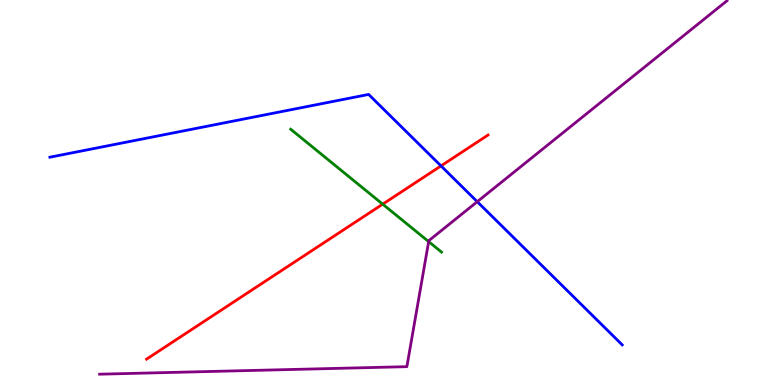[{'lines': ['blue', 'red'], 'intersections': [{'x': 5.69, 'y': 5.69}]}, {'lines': ['green', 'red'], 'intersections': [{'x': 4.94, 'y': 4.7}]}, {'lines': ['purple', 'red'], 'intersections': []}, {'lines': ['blue', 'green'], 'intersections': []}, {'lines': ['blue', 'purple'], 'intersections': [{'x': 6.16, 'y': 4.76}]}, {'lines': ['green', 'purple'], 'intersections': [{'x': 5.53, 'y': 3.72}]}]